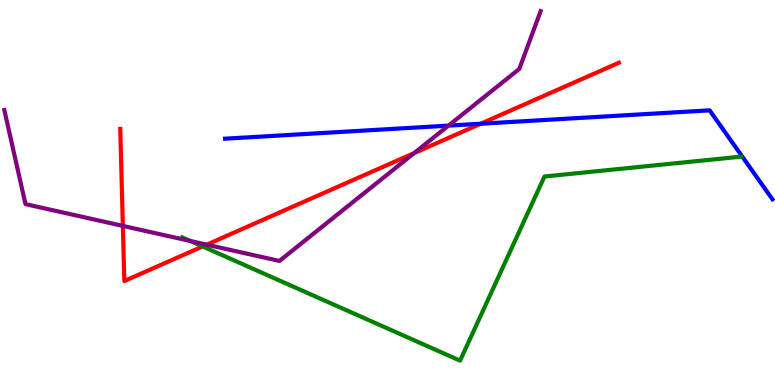[{'lines': ['blue', 'red'], 'intersections': [{'x': 6.2, 'y': 6.79}]}, {'lines': ['green', 'red'], 'intersections': [{'x': 2.61, 'y': 3.6}]}, {'lines': ['purple', 'red'], 'intersections': [{'x': 1.59, 'y': 4.13}, {'x': 2.67, 'y': 3.65}, {'x': 5.34, 'y': 6.02}]}, {'lines': ['blue', 'green'], 'intersections': []}, {'lines': ['blue', 'purple'], 'intersections': [{'x': 5.79, 'y': 6.74}]}, {'lines': ['green', 'purple'], 'intersections': [{'x': 2.46, 'y': 3.74}]}]